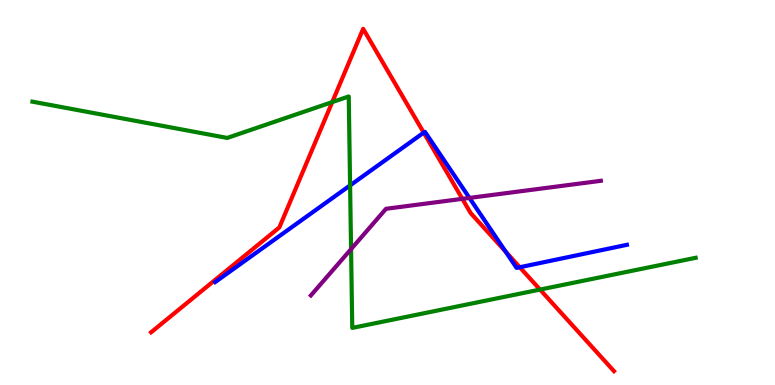[{'lines': ['blue', 'red'], 'intersections': [{'x': 5.47, 'y': 6.55}, {'x': 6.52, 'y': 3.46}, {'x': 6.71, 'y': 3.06}]}, {'lines': ['green', 'red'], 'intersections': [{'x': 4.29, 'y': 7.35}, {'x': 6.97, 'y': 2.48}]}, {'lines': ['purple', 'red'], 'intersections': [{'x': 5.97, 'y': 4.84}]}, {'lines': ['blue', 'green'], 'intersections': [{'x': 4.52, 'y': 5.18}]}, {'lines': ['blue', 'purple'], 'intersections': [{'x': 6.06, 'y': 4.86}]}, {'lines': ['green', 'purple'], 'intersections': [{'x': 4.53, 'y': 3.53}]}]